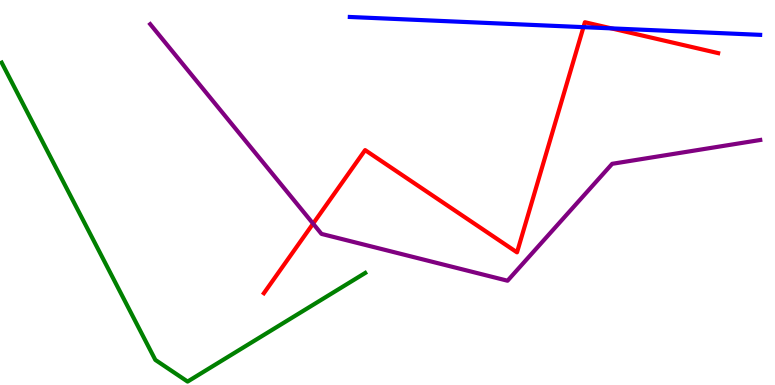[{'lines': ['blue', 'red'], 'intersections': [{'x': 7.53, 'y': 9.29}, {'x': 7.89, 'y': 9.26}]}, {'lines': ['green', 'red'], 'intersections': []}, {'lines': ['purple', 'red'], 'intersections': [{'x': 4.04, 'y': 4.19}]}, {'lines': ['blue', 'green'], 'intersections': []}, {'lines': ['blue', 'purple'], 'intersections': []}, {'lines': ['green', 'purple'], 'intersections': []}]